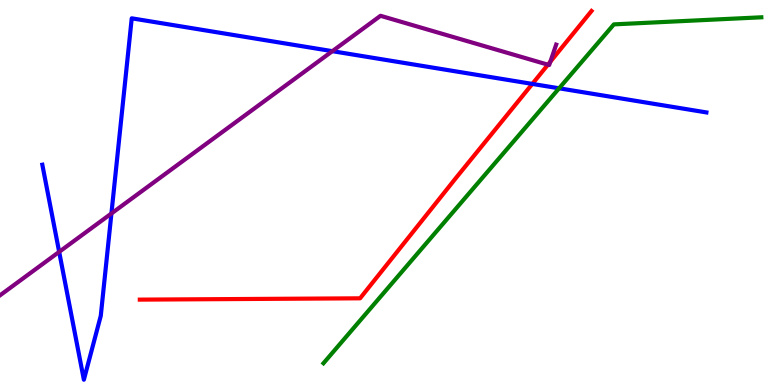[{'lines': ['blue', 'red'], 'intersections': [{'x': 6.87, 'y': 7.82}]}, {'lines': ['green', 'red'], 'intersections': []}, {'lines': ['purple', 'red'], 'intersections': [{'x': 7.07, 'y': 8.32}, {'x': 7.1, 'y': 8.4}]}, {'lines': ['blue', 'green'], 'intersections': [{'x': 7.21, 'y': 7.71}]}, {'lines': ['blue', 'purple'], 'intersections': [{'x': 0.763, 'y': 3.46}, {'x': 1.44, 'y': 4.45}, {'x': 4.29, 'y': 8.67}]}, {'lines': ['green', 'purple'], 'intersections': []}]